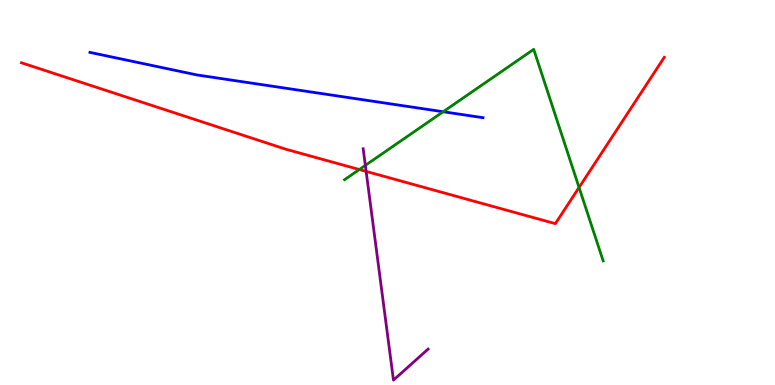[{'lines': ['blue', 'red'], 'intersections': []}, {'lines': ['green', 'red'], 'intersections': [{'x': 4.64, 'y': 5.6}, {'x': 7.47, 'y': 5.13}]}, {'lines': ['purple', 'red'], 'intersections': [{'x': 4.72, 'y': 5.55}]}, {'lines': ['blue', 'green'], 'intersections': [{'x': 5.72, 'y': 7.1}]}, {'lines': ['blue', 'purple'], 'intersections': []}, {'lines': ['green', 'purple'], 'intersections': [{'x': 4.71, 'y': 5.7}]}]